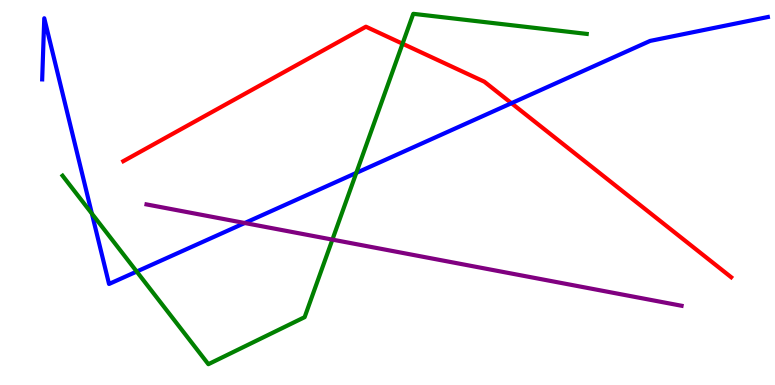[{'lines': ['blue', 'red'], 'intersections': [{'x': 6.6, 'y': 7.32}]}, {'lines': ['green', 'red'], 'intersections': [{'x': 5.19, 'y': 8.86}]}, {'lines': ['purple', 'red'], 'intersections': []}, {'lines': ['blue', 'green'], 'intersections': [{'x': 1.19, 'y': 4.45}, {'x': 1.76, 'y': 2.95}, {'x': 4.6, 'y': 5.51}]}, {'lines': ['blue', 'purple'], 'intersections': [{'x': 3.16, 'y': 4.21}]}, {'lines': ['green', 'purple'], 'intersections': [{'x': 4.29, 'y': 3.78}]}]